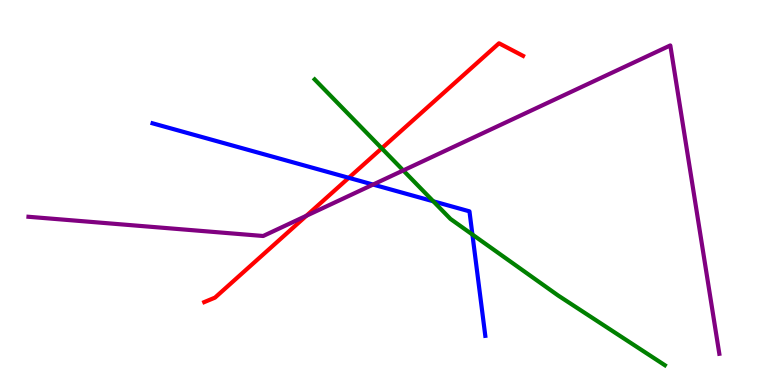[{'lines': ['blue', 'red'], 'intersections': [{'x': 4.5, 'y': 5.38}]}, {'lines': ['green', 'red'], 'intersections': [{'x': 4.93, 'y': 6.15}]}, {'lines': ['purple', 'red'], 'intersections': [{'x': 3.95, 'y': 4.4}]}, {'lines': ['blue', 'green'], 'intersections': [{'x': 5.59, 'y': 4.77}, {'x': 6.1, 'y': 3.91}]}, {'lines': ['blue', 'purple'], 'intersections': [{'x': 4.81, 'y': 5.21}]}, {'lines': ['green', 'purple'], 'intersections': [{'x': 5.2, 'y': 5.57}]}]